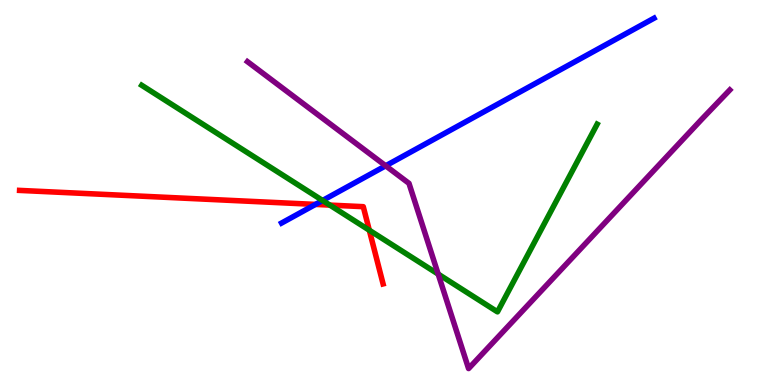[{'lines': ['blue', 'red'], 'intersections': [{'x': 4.07, 'y': 4.69}]}, {'lines': ['green', 'red'], 'intersections': [{'x': 4.26, 'y': 4.67}, {'x': 4.77, 'y': 4.02}]}, {'lines': ['purple', 'red'], 'intersections': []}, {'lines': ['blue', 'green'], 'intersections': [{'x': 4.16, 'y': 4.79}]}, {'lines': ['blue', 'purple'], 'intersections': [{'x': 4.98, 'y': 5.69}]}, {'lines': ['green', 'purple'], 'intersections': [{'x': 5.65, 'y': 2.88}]}]